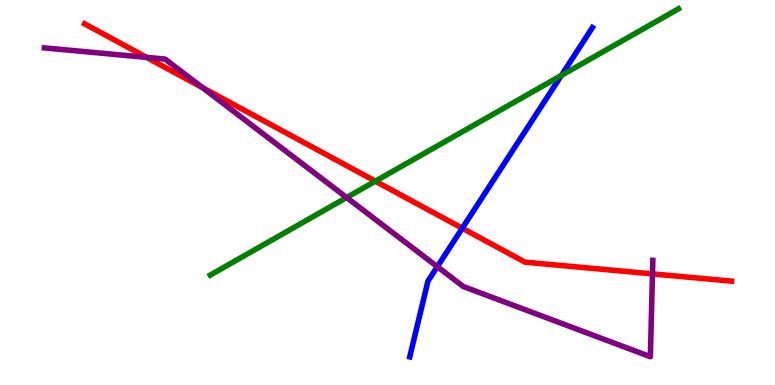[{'lines': ['blue', 'red'], 'intersections': [{'x': 5.96, 'y': 4.07}]}, {'lines': ['green', 'red'], 'intersections': [{'x': 4.84, 'y': 5.29}]}, {'lines': ['purple', 'red'], 'intersections': [{'x': 1.89, 'y': 8.51}, {'x': 2.61, 'y': 7.73}, {'x': 8.42, 'y': 2.89}]}, {'lines': ['blue', 'green'], 'intersections': [{'x': 7.24, 'y': 8.04}]}, {'lines': ['blue', 'purple'], 'intersections': [{'x': 5.64, 'y': 3.07}]}, {'lines': ['green', 'purple'], 'intersections': [{'x': 4.47, 'y': 4.87}]}]